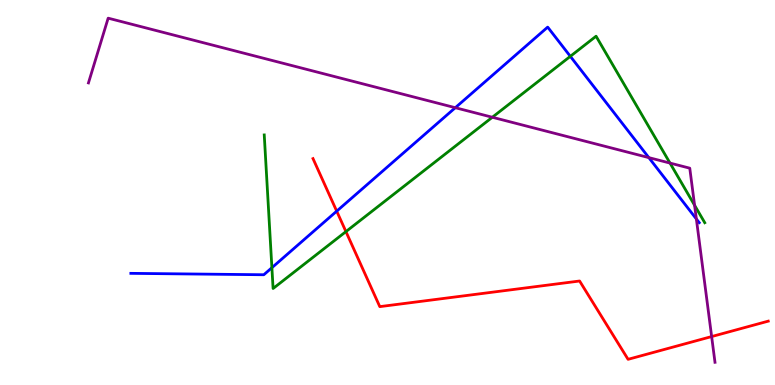[{'lines': ['blue', 'red'], 'intersections': [{'x': 4.34, 'y': 4.52}]}, {'lines': ['green', 'red'], 'intersections': [{'x': 4.46, 'y': 3.98}]}, {'lines': ['purple', 'red'], 'intersections': [{'x': 9.18, 'y': 1.26}]}, {'lines': ['blue', 'green'], 'intersections': [{'x': 3.51, 'y': 3.05}, {'x': 7.36, 'y': 8.54}]}, {'lines': ['blue', 'purple'], 'intersections': [{'x': 5.87, 'y': 7.2}, {'x': 8.37, 'y': 5.91}, {'x': 8.99, 'y': 4.31}]}, {'lines': ['green', 'purple'], 'intersections': [{'x': 6.35, 'y': 6.95}, {'x': 8.65, 'y': 5.76}, {'x': 8.96, 'y': 4.67}]}]